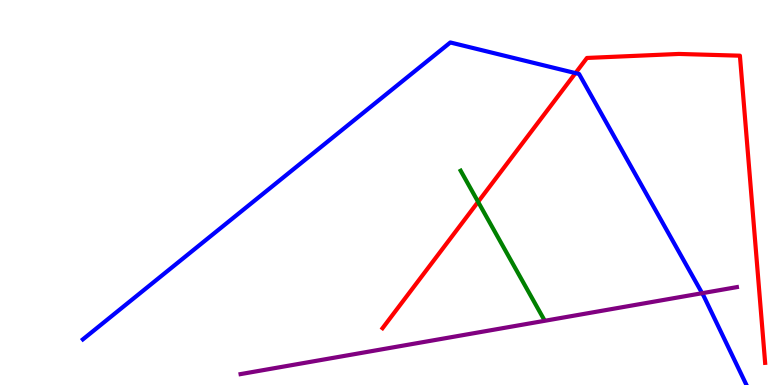[{'lines': ['blue', 'red'], 'intersections': [{'x': 7.43, 'y': 8.1}]}, {'lines': ['green', 'red'], 'intersections': [{'x': 6.17, 'y': 4.76}]}, {'lines': ['purple', 'red'], 'intersections': []}, {'lines': ['blue', 'green'], 'intersections': []}, {'lines': ['blue', 'purple'], 'intersections': [{'x': 9.06, 'y': 2.38}]}, {'lines': ['green', 'purple'], 'intersections': []}]